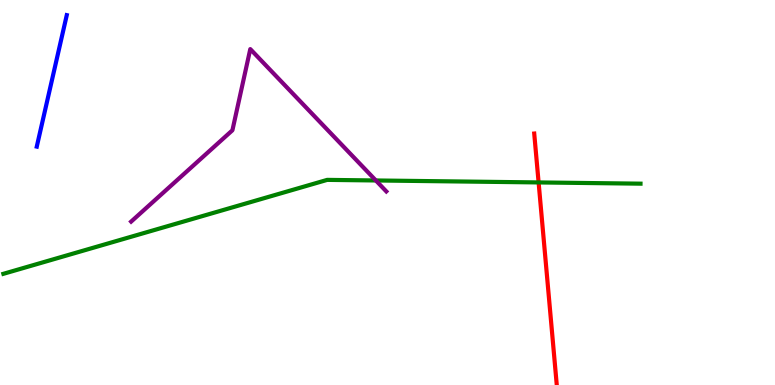[{'lines': ['blue', 'red'], 'intersections': []}, {'lines': ['green', 'red'], 'intersections': [{'x': 6.95, 'y': 5.26}]}, {'lines': ['purple', 'red'], 'intersections': []}, {'lines': ['blue', 'green'], 'intersections': []}, {'lines': ['blue', 'purple'], 'intersections': []}, {'lines': ['green', 'purple'], 'intersections': [{'x': 4.85, 'y': 5.31}]}]